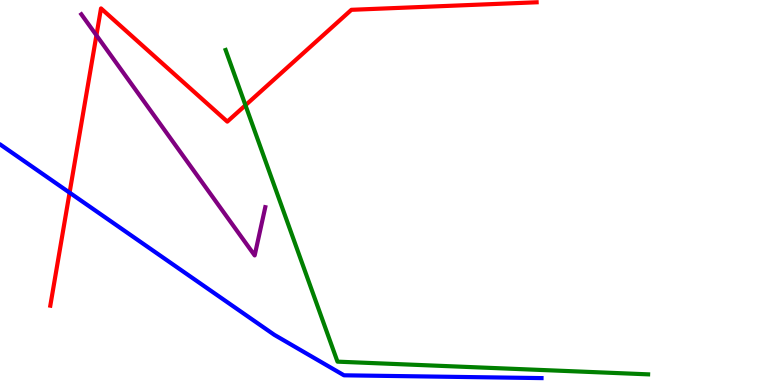[{'lines': ['blue', 'red'], 'intersections': [{'x': 0.898, 'y': 5.0}]}, {'lines': ['green', 'red'], 'intersections': [{'x': 3.17, 'y': 7.27}]}, {'lines': ['purple', 'red'], 'intersections': [{'x': 1.24, 'y': 9.08}]}, {'lines': ['blue', 'green'], 'intersections': []}, {'lines': ['blue', 'purple'], 'intersections': []}, {'lines': ['green', 'purple'], 'intersections': []}]